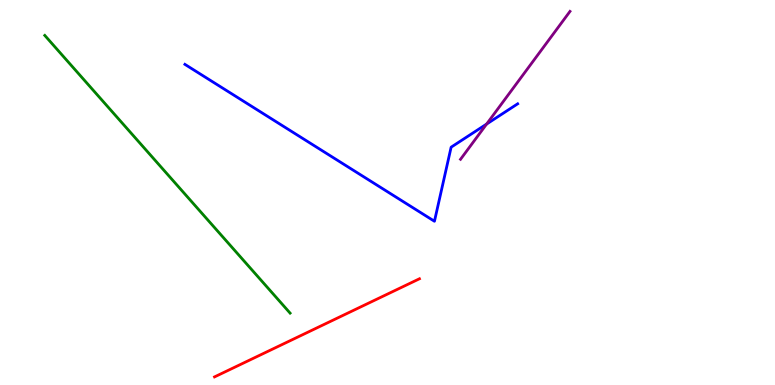[{'lines': ['blue', 'red'], 'intersections': []}, {'lines': ['green', 'red'], 'intersections': []}, {'lines': ['purple', 'red'], 'intersections': []}, {'lines': ['blue', 'green'], 'intersections': []}, {'lines': ['blue', 'purple'], 'intersections': [{'x': 6.28, 'y': 6.78}]}, {'lines': ['green', 'purple'], 'intersections': []}]